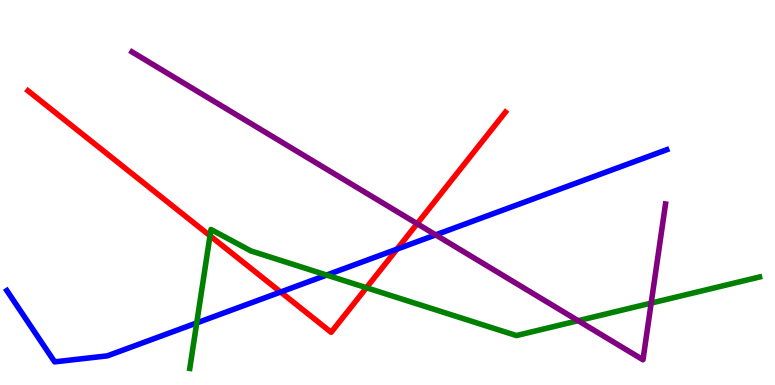[{'lines': ['blue', 'red'], 'intersections': [{'x': 3.62, 'y': 2.42}, {'x': 5.12, 'y': 3.53}]}, {'lines': ['green', 'red'], 'intersections': [{'x': 2.71, 'y': 3.88}, {'x': 4.73, 'y': 2.53}]}, {'lines': ['purple', 'red'], 'intersections': [{'x': 5.38, 'y': 4.19}]}, {'lines': ['blue', 'green'], 'intersections': [{'x': 2.54, 'y': 1.61}, {'x': 4.21, 'y': 2.86}]}, {'lines': ['blue', 'purple'], 'intersections': [{'x': 5.62, 'y': 3.9}]}, {'lines': ['green', 'purple'], 'intersections': [{'x': 7.46, 'y': 1.67}, {'x': 8.4, 'y': 2.13}]}]